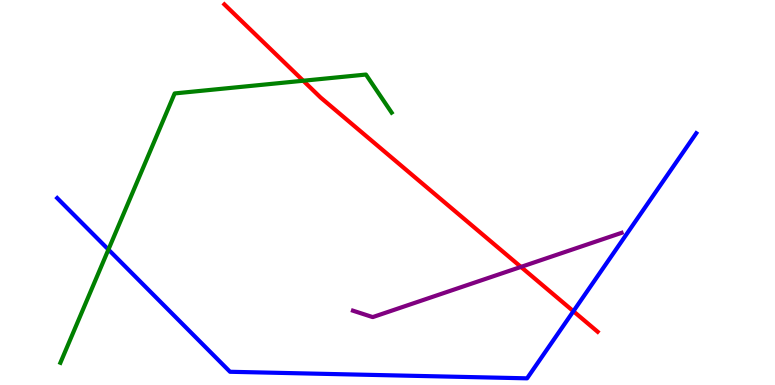[{'lines': ['blue', 'red'], 'intersections': [{'x': 7.4, 'y': 1.92}]}, {'lines': ['green', 'red'], 'intersections': [{'x': 3.91, 'y': 7.9}]}, {'lines': ['purple', 'red'], 'intersections': [{'x': 6.72, 'y': 3.07}]}, {'lines': ['blue', 'green'], 'intersections': [{'x': 1.4, 'y': 3.52}]}, {'lines': ['blue', 'purple'], 'intersections': []}, {'lines': ['green', 'purple'], 'intersections': []}]